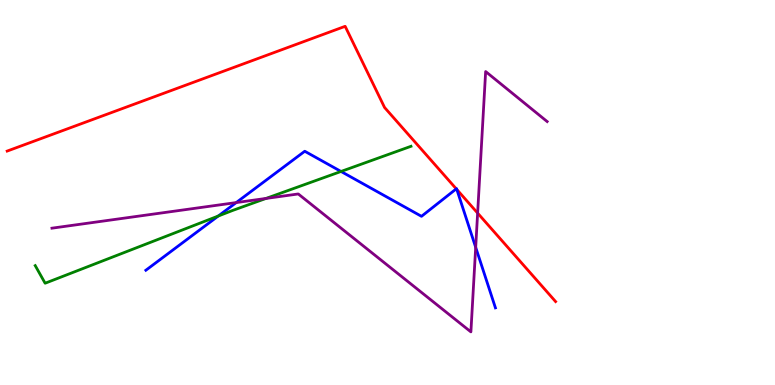[{'lines': ['blue', 'red'], 'intersections': [{'x': 5.89, 'y': 5.09}, {'x': 5.89, 'y': 5.08}]}, {'lines': ['green', 'red'], 'intersections': []}, {'lines': ['purple', 'red'], 'intersections': [{'x': 6.16, 'y': 4.47}]}, {'lines': ['blue', 'green'], 'intersections': [{'x': 2.82, 'y': 4.39}, {'x': 4.4, 'y': 5.55}]}, {'lines': ['blue', 'purple'], 'intersections': [{'x': 3.05, 'y': 4.74}, {'x': 6.14, 'y': 3.58}]}, {'lines': ['green', 'purple'], 'intersections': [{'x': 3.43, 'y': 4.85}]}]